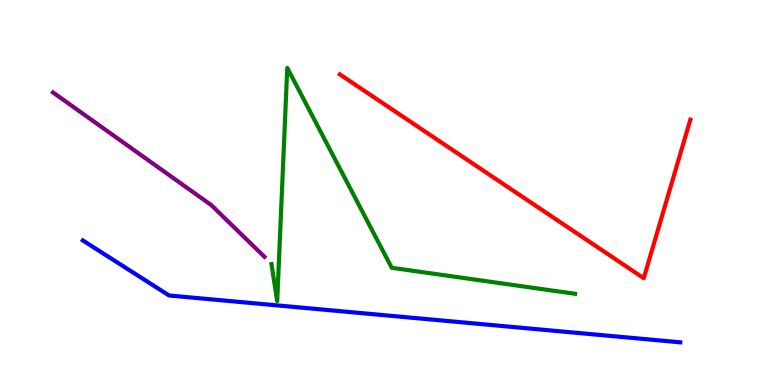[{'lines': ['blue', 'red'], 'intersections': []}, {'lines': ['green', 'red'], 'intersections': []}, {'lines': ['purple', 'red'], 'intersections': []}, {'lines': ['blue', 'green'], 'intersections': []}, {'lines': ['blue', 'purple'], 'intersections': []}, {'lines': ['green', 'purple'], 'intersections': []}]